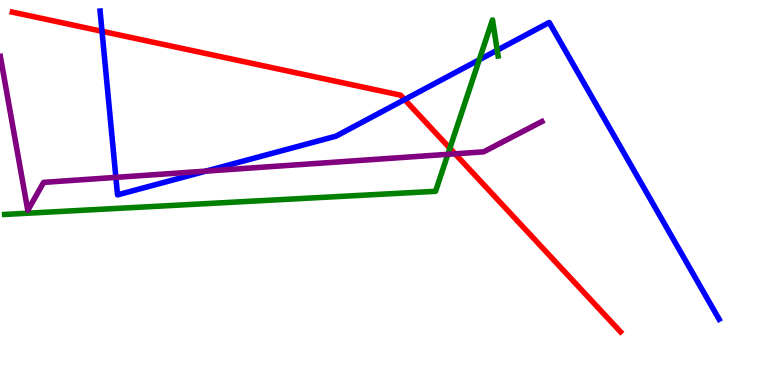[{'lines': ['blue', 'red'], 'intersections': [{'x': 1.32, 'y': 9.19}, {'x': 5.22, 'y': 7.41}]}, {'lines': ['green', 'red'], 'intersections': [{'x': 5.8, 'y': 6.15}]}, {'lines': ['purple', 'red'], 'intersections': [{'x': 5.87, 'y': 6.0}]}, {'lines': ['blue', 'green'], 'intersections': [{'x': 6.18, 'y': 8.45}, {'x': 6.42, 'y': 8.7}]}, {'lines': ['blue', 'purple'], 'intersections': [{'x': 1.5, 'y': 5.39}, {'x': 2.66, 'y': 5.56}]}, {'lines': ['green', 'purple'], 'intersections': [{'x': 5.78, 'y': 5.99}]}]